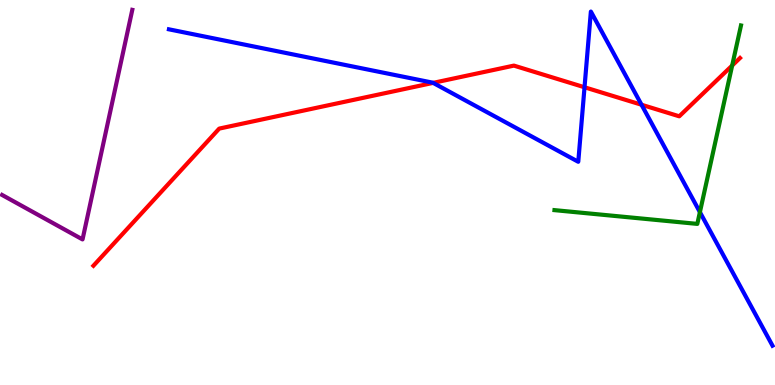[{'lines': ['blue', 'red'], 'intersections': [{'x': 5.59, 'y': 7.85}, {'x': 7.54, 'y': 7.73}, {'x': 8.28, 'y': 7.28}]}, {'lines': ['green', 'red'], 'intersections': [{'x': 9.45, 'y': 8.3}]}, {'lines': ['purple', 'red'], 'intersections': []}, {'lines': ['blue', 'green'], 'intersections': [{'x': 9.03, 'y': 4.49}]}, {'lines': ['blue', 'purple'], 'intersections': []}, {'lines': ['green', 'purple'], 'intersections': []}]